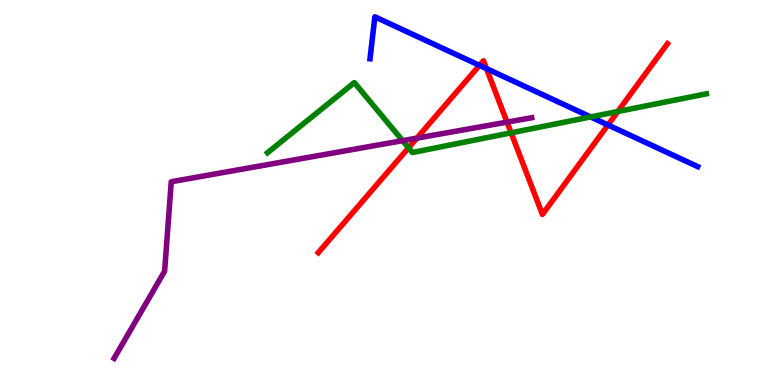[{'lines': ['blue', 'red'], 'intersections': [{'x': 6.19, 'y': 8.3}, {'x': 6.28, 'y': 8.22}, {'x': 7.84, 'y': 6.75}]}, {'lines': ['green', 'red'], 'intersections': [{'x': 5.27, 'y': 6.16}, {'x': 6.6, 'y': 6.55}, {'x': 7.97, 'y': 7.1}]}, {'lines': ['purple', 'red'], 'intersections': [{'x': 5.38, 'y': 6.41}, {'x': 6.54, 'y': 6.83}]}, {'lines': ['blue', 'green'], 'intersections': [{'x': 7.62, 'y': 6.96}]}, {'lines': ['blue', 'purple'], 'intersections': []}, {'lines': ['green', 'purple'], 'intersections': [{'x': 5.19, 'y': 6.35}]}]